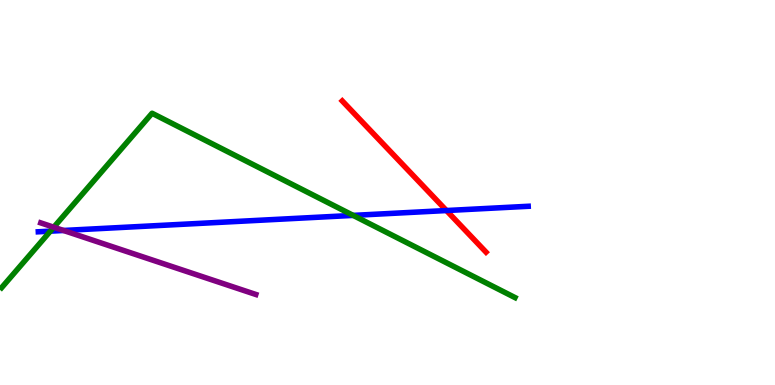[{'lines': ['blue', 'red'], 'intersections': [{'x': 5.76, 'y': 4.53}]}, {'lines': ['green', 'red'], 'intersections': []}, {'lines': ['purple', 'red'], 'intersections': []}, {'lines': ['blue', 'green'], 'intersections': [{'x': 0.65, 'y': 4.0}, {'x': 4.56, 'y': 4.41}]}, {'lines': ['blue', 'purple'], 'intersections': [{'x': 0.82, 'y': 4.01}]}, {'lines': ['green', 'purple'], 'intersections': [{'x': 0.694, 'y': 4.1}]}]